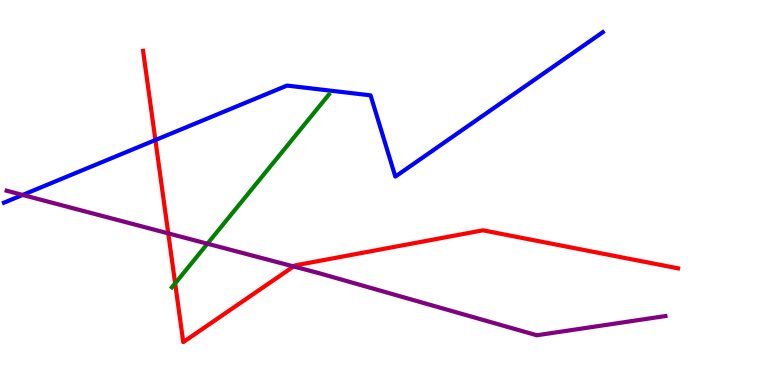[{'lines': ['blue', 'red'], 'intersections': [{'x': 2.01, 'y': 6.36}]}, {'lines': ['green', 'red'], 'intersections': [{'x': 2.26, 'y': 2.64}]}, {'lines': ['purple', 'red'], 'intersections': [{'x': 2.17, 'y': 3.94}, {'x': 3.79, 'y': 3.08}]}, {'lines': ['blue', 'green'], 'intersections': []}, {'lines': ['blue', 'purple'], 'intersections': [{'x': 0.292, 'y': 4.94}]}, {'lines': ['green', 'purple'], 'intersections': [{'x': 2.68, 'y': 3.67}]}]